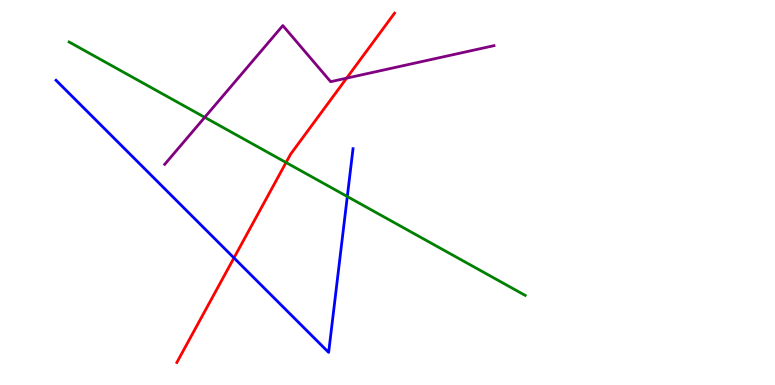[{'lines': ['blue', 'red'], 'intersections': [{'x': 3.02, 'y': 3.3}]}, {'lines': ['green', 'red'], 'intersections': [{'x': 3.69, 'y': 5.78}]}, {'lines': ['purple', 'red'], 'intersections': [{'x': 4.47, 'y': 7.97}]}, {'lines': ['blue', 'green'], 'intersections': [{'x': 4.48, 'y': 4.9}]}, {'lines': ['blue', 'purple'], 'intersections': []}, {'lines': ['green', 'purple'], 'intersections': [{'x': 2.64, 'y': 6.95}]}]